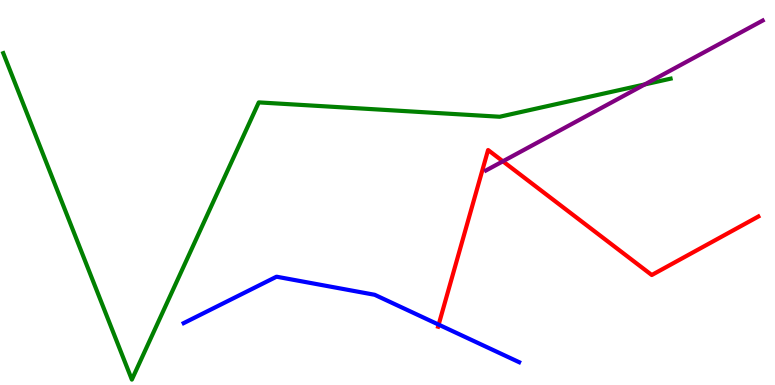[{'lines': ['blue', 'red'], 'intersections': [{'x': 5.66, 'y': 1.57}]}, {'lines': ['green', 'red'], 'intersections': []}, {'lines': ['purple', 'red'], 'intersections': [{'x': 6.49, 'y': 5.81}]}, {'lines': ['blue', 'green'], 'intersections': []}, {'lines': ['blue', 'purple'], 'intersections': []}, {'lines': ['green', 'purple'], 'intersections': [{'x': 8.32, 'y': 7.81}]}]